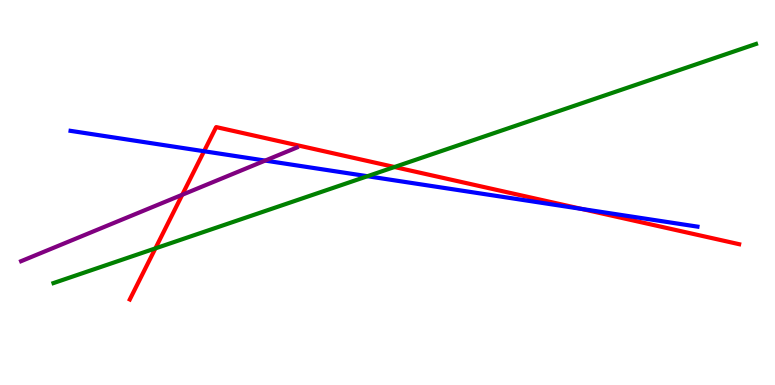[{'lines': ['blue', 'red'], 'intersections': [{'x': 2.63, 'y': 6.07}, {'x': 7.51, 'y': 4.57}]}, {'lines': ['green', 'red'], 'intersections': [{'x': 2.01, 'y': 3.55}, {'x': 5.09, 'y': 5.66}]}, {'lines': ['purple', 'red'], 'intersections': [{'x': 2.35, 'y': 4.94}]}, {'lines': ['blue', 'green'], 'intersections': [{'x': 4.74, 'y': 5.42}]}, {'lines': ['blue', 'purple'], 'intersections': [{'x': 3.42, 'y': 5.83}]}, {'lines': ['green', 'purple'], 'intersections': []}]